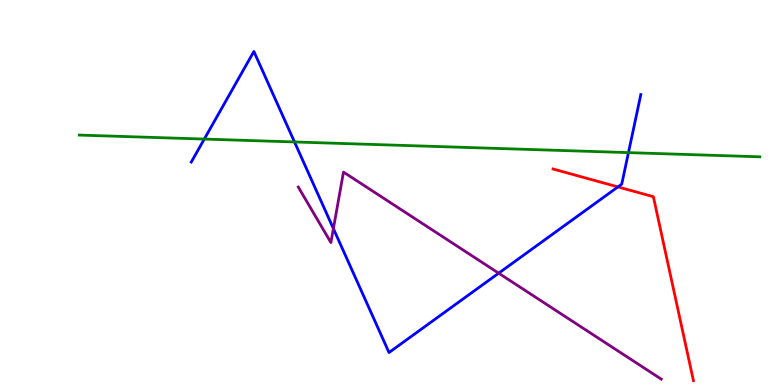[{'lines': ['blue', 'red'], 'intersections': [{'x': 7.97, 'y': 5.15}]}, {'lines': ['green', 'red'], 'intersections': []}, {'lines': ['purple', 'red'], 'intersections': []}, {'lines': ['blue', 'green'], 'intersections': [{'x': 2.64, 'y': 6.39}, {'x': 3.8, 'y': 6.31}, {'x': 8.11, 'y': 6.04}]}, {'lines': ['blue', 'purple'], 'intersections': [{'x': 4.3, 'y': 4.06}, {'x': 6.43, 'y': 2.9}]}, {'lines': ['green', 'purple'], 'intersections': []}]